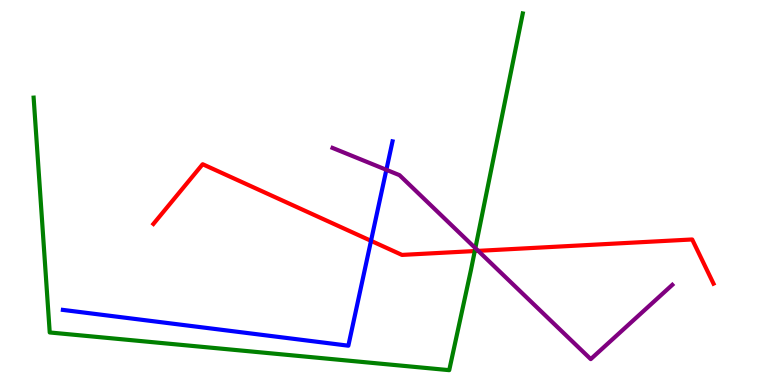[{'lines': ['blue', 'red'], 'intersections': [{'x': 4.79, 'y': 3.74}]}, {'lines': ['green', 'red'], 'intersections': [{'x': 6.13, 'y': 3.48}]}, {'lines': ['purple', 'red'], 'intersections': [{'x': 6.17, 'y': 3.48}]}, {'lines': ['blue', 'green'], 'intersections': []}, {'lines': ['blue', 'purple'], 'intersections': [{'x': 4.99, 'y': 5.59}]}, {'lines': ['green', 'purple'], 'intersections': [{'x': 6.13, 'y': 3.56}]}]